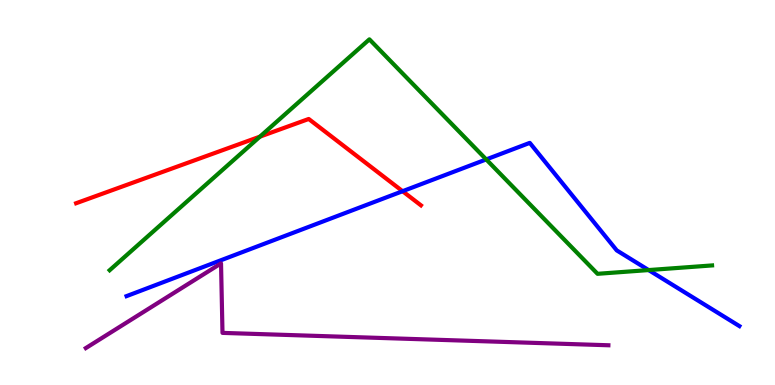[{'lines': ['blue', 'red'], 'intersections': [{'x': 5.19, 'y': 5.03}]}, {'lines': ['green', 'red'], 'intersections': [{'x': 3.35, 'y': 6.45}]}, {'lines': ['purple', 'red'], 'intersections': []}, {'lines': ['blue', 'green'], 'intersections': [{'x': 6.27, 'y': 5.86}, {'x': 8.37, 'y': 2.99}]}, {'lines': ['blue', 'purple'], 'intersections': []}, {'lines': ['green', 'purple'], 'intersections': []}]